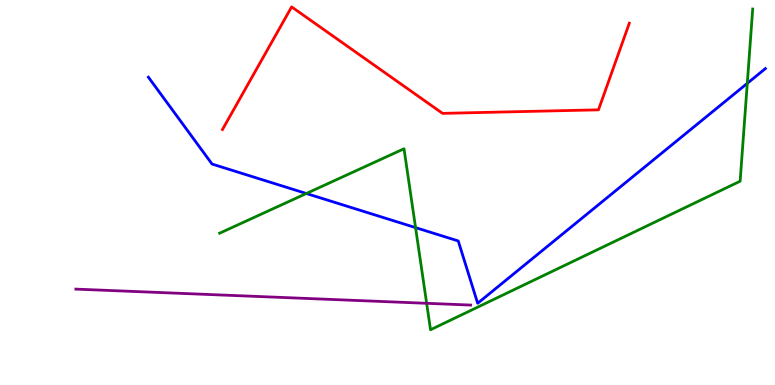[{'lines': ['blue', 'red'], 'intersections': []}, {'lines': ['green', 'red'], 'intersections': []}, {'lines': ['purple', 'red'], 'intersections': []}, {'lines': ['blue', 'green'], 'intersections': [{'x': 3.95, 'y': 4.97}, {'x': 5.36, 'y': 4.09}, {'x': 9.64, 'y': 7.83}]}, {'lines': ['blue', 'purple'], 'intersections': []}, {'lines': ['green', 'purple'], 'intersections': [{'x': 5.51, 'y': 2.12}]}]